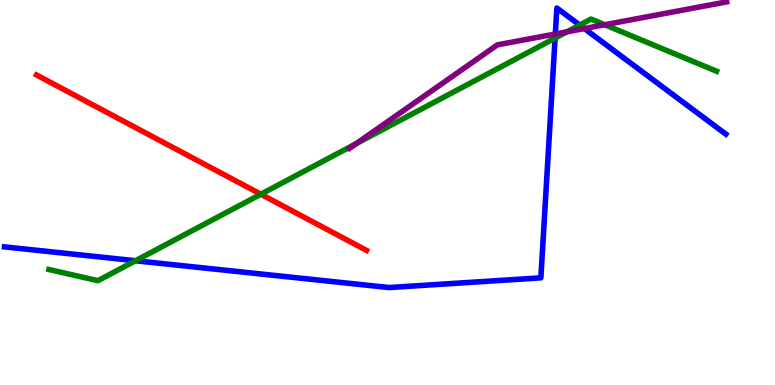[{'lines': ['blue', 'red'], 'intersections': []}, {'lines': ['green', 'red'], 'intersections': [{'x': 3.37, 'y': 4.96}]}, {'lines': ['purple', 'red'], 'intersections': []}, {'lines': ['blue', 'green'], 'intersections': [{'x': 1.75, 'y': 3.23}, {'x': 7.16, 'y': 9.01}, {'x': 7.48, 'y': 9.35}]}, {'lines': ['blue', 'purple'], 'intersections': [{'x': 7.17, 'y': 9.12}, {'x': 7.54, 'y': 9.26}]}, {'lines': ['green', 'purple'], 'intersections': [{'x': 4.6, 'y': 6.27}, {'x': 7.32, 'y': 9.17}, {'x': 7.8, 'y': 9.36}]}]